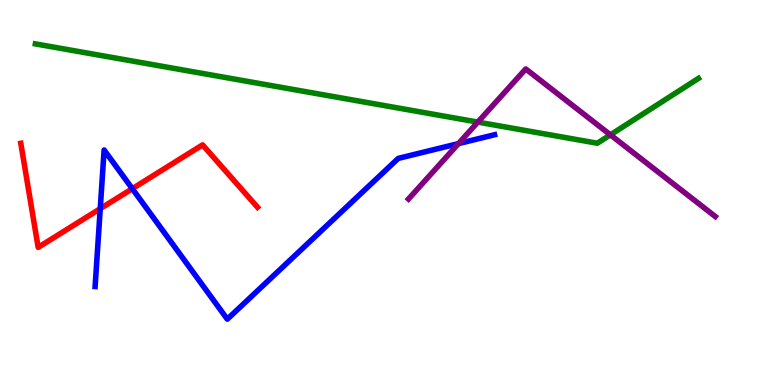[{'lines': ['blue', 'red'], 'intersections': [{'x': 1.29, 'y': 4.58}, {'x': 1.71, 'y': 5.1}]}, {'lines': ['green', 'red'], 'intersections': []}, {'lines': ['purple', 'red'], 'intersections': []}, {'lines': ['blue', 'green'], 'intersections': []}, {'lines': ['blue', 'purple'], 'intersections': [{'x': 5.92, 'y': 6.27}]}, {'lines': ['green', 'purple'], 'intersections': [{'x': 6.17, 'y': 6.83}, {'x': 7.88, 'y': 6.5}]}]